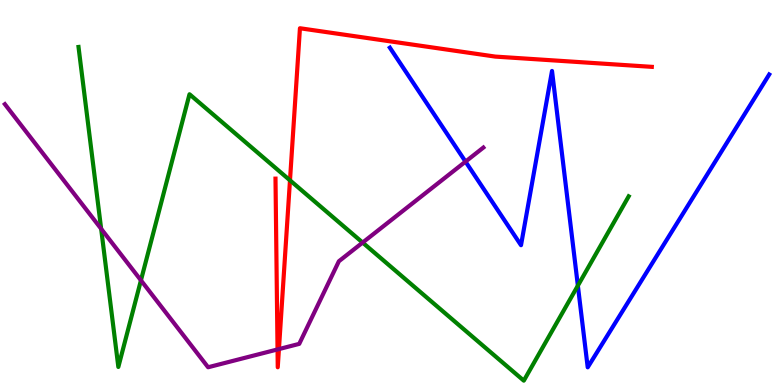[{'lines': ['blue', 'red'], 'intersections': []}, {'lines': ['green', 'red'], 'intersections': [{'x': 3.74, 'y': 5.32}]}, {'lines': ['purple', 'red'], 'intersections': [{'x': 3.58, 'y': 0.924}, {'x': 3.6, 'y': 0.933}]}, {'lines': ['blue', 'green'], 'intersections': [{'x': 7.46, 'y': 2.58}]}, {'lines': ['blue', 'purple'], 'intersections': [{'x': 6.01, 'y': 5.8}]}, {'lines': ['green', 'purple'], 'intersections': [{'x': 1.31, 'y': 4.06}, {'x': 1.82, 'y': 2.72}, {'x': 4.68, 'y': 3.7}]}]